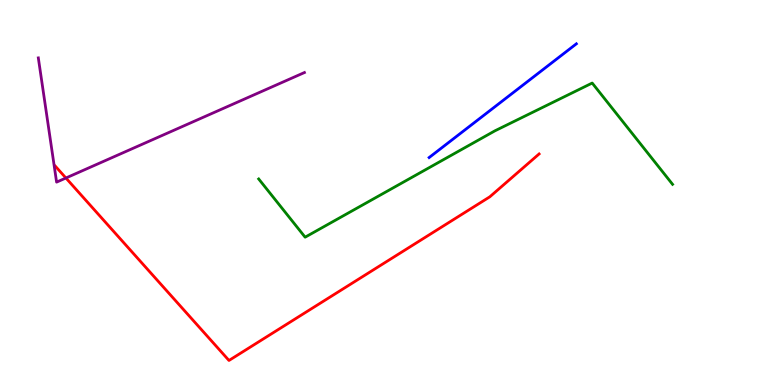[{'lines': ['blue', 'red'], 'intersections': []}, {'lines': ['green', 'red'], 'intersections': []}, {'lines': ['purple', 'red'], 'intersections': [{'x': 0.85, 'y': 5.38}]}, {'lines': ['blue', 'green'], 'intersections': []}, {'lines': ['blue', 'purple'], 'intersections': []}, {'lines': ['green', 'purple'], 'intersections': []}]